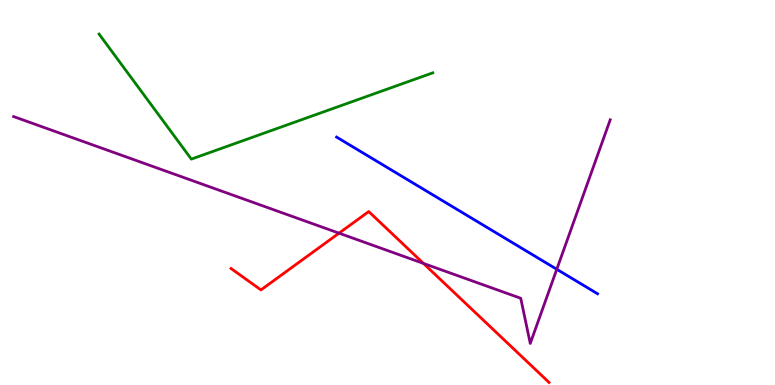[{'lines': ['blue', 'red'], 'intersections': []}, {'lines': ['green', 'red'], 'intersections': []}, {'lines': ['purple', 'red'], 'intersections': [{'x': 4.37, 'y': 3.94}, {'x': 5.46, 'y': 3.16}]}, {'lines': ['blue', 'green'], 'intersections': []}, {'lines': ['blue', 'purple'], 'intersections': [{'x': 7.18, 'y': 3.01}]}, {'lines': ['green', 'purple'], 'intersections': []}]